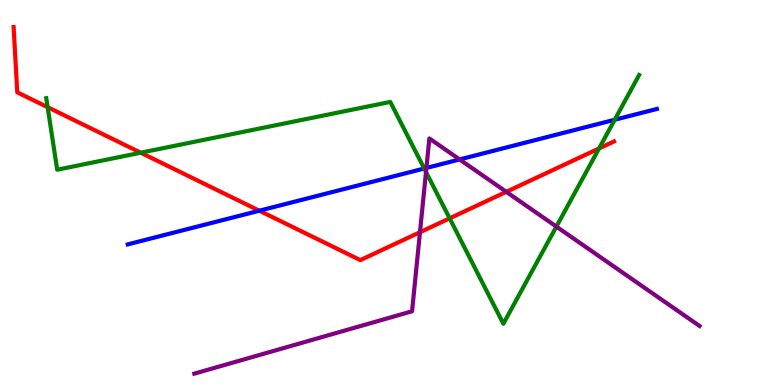[{'lines': ['blue', 'red'], 'intersections': [{'x': 3.35, 'y': 4.53}]}, {'lines': ['green', 'red'], 'intersections': [{'x': 0.615, 'y': 7.22}, {'x': 1.82, 'y': 6.03}, {'x': 5.8, 'y': 4.33}, {'x': 7.73, 'y': 6.14}]}, {'lines': ['purple', 'red'], 'intersections': [{'x': 5.42, 'y': 3.97}, {'x': 6.53, 'y': 5.02}]}, {'lines': ['blue', 'green'], 'intersections': [{'x': 5.47, 'y': 5.62}, {'x': 7.93, 'y': 6.89}]}, {'lines': ['blue', 'purple'], 'intersections': [{'x': 5.5, 'y': 5.64}, {'x': 5.93, 'y': 5.86}]}, {'lines': ['green', 'purple'], 'intersections': [{'x': 5.5, 'y': 5.53}, {'x': 7.18, 'y': 4.11}]}]